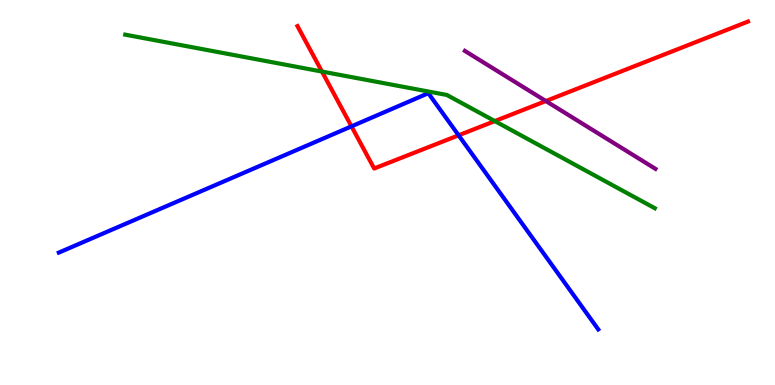[{'lines': ['blue', 'red'], 'intersections': [{'x': 4.54, 'y': 6.72}, {'x': 5.92, 'y': 6.49}]}, {'lines': ['green', 'red'], 'intersections': [{'x': 4.15, 'y': 8.14}, {'x': 6.38, 'y': 6.86}]}, {'lines': ['purple', 'red'], 'intersections': [{'x': 7.04, 'y': 7.38}]}, {'lines': ['blue', 'green'], 'intersections': []}, {'lines': ['blue', 'purple'], 'intersections': []}, {'lines': ['green', 'purple'], 'intersections': []}]